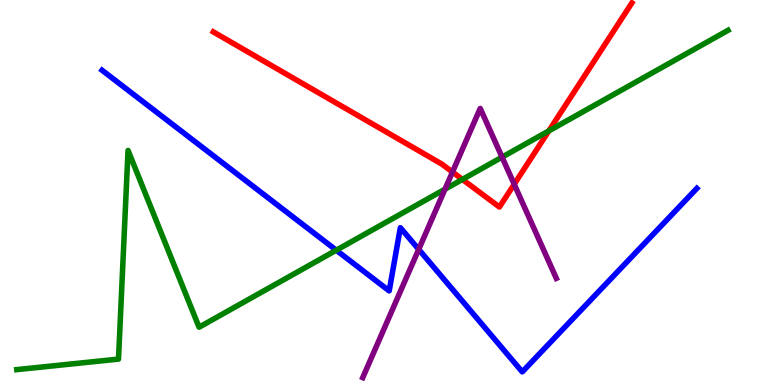[{'lines': ['blue', 'red'], 'intersections': []}, {'lines': ['green', 'red'], 'intersections': [{'x': 5.97, 'y': 5.34}, {'x': 7.08, 'y': 6.6}]}, {'lines': ['purple', 'red'], 'intersections': [{'x': 5.84, 'y': 5.53}, {'x': 6.63, 'y': 5.21}]}, {'lines': ['blue', 'green'], 'intersections': [{'x': 4.34, 'y': 3.5}]}, {'lines': ['blue', 'purple'], 'intersections': [{'x': 5.4, 'y': 3.52}]}, {'lines': ['green', 'purple'], 'intersections': [{'x': 5.74, 'y': 5.09}, {'x': 6.48, 'y': 5.92}]}]